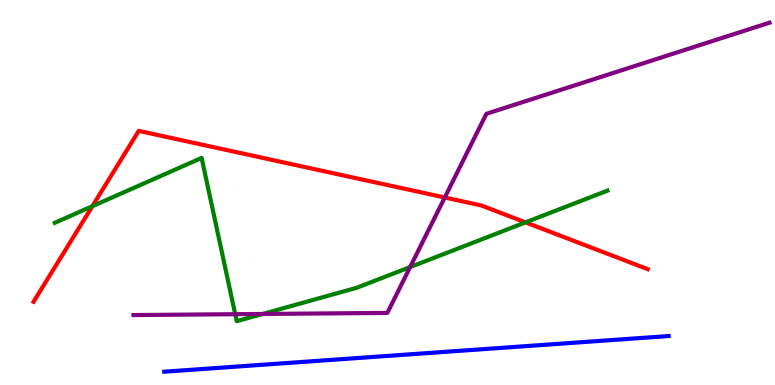[{'lines': ['blue', 'red'], 'intersections': []}, {'lines': ['green', 'red'], 'intersections': [{'x': 1.19, 'y': 4.64}, {'x': 6.78, 'y': 4.22}]}, {'lines': ['purple', 'red'], 'intersections': [{'x': 5.74, 'y': 4.87}]}, {'lines': ['blue', 'green'], 'intersections': []}, {'lines': ['blue', 'purple'], 'intersections': []}, {'lines': ['green', 'purple'], 'intersections': [{'x': 3.04, 'y': 1.84}, {'x': 3.39, 'y': 1.85}, {'x': 5.29, 'y': 3.06}]}]